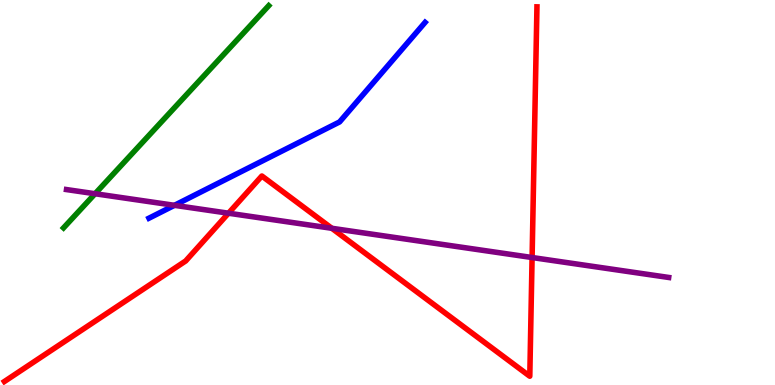[{'lines': ['blue', 'red'], 'intersections': []}, {'lines': ['green', 'red'], 'intersections': []}, {'lines': ['purple', 'red'], 'intersections': [{'x': 2.95, 'y': 4.46}, {'x': 4.28, 'y': 4.07}, {'x': 6.87, 'y': 3.31}]}, {'lines': ['blue', 'green'], 'intersections': []}, {'lines': ['blue', 'purple'], 'intersections': [{'x': 2.25, 'y': 4.67}]}, {'lines': ['green', 'purple'], 'intersections': [{'x': 1.23, 'y': 4.97}]}]